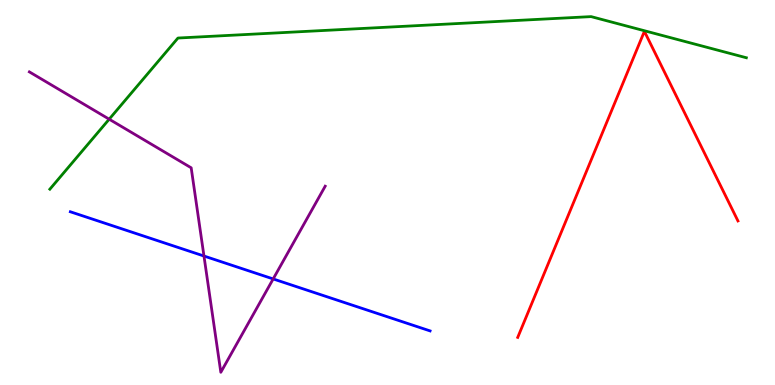[{'lines': ['blue', 'red'], 'intersections': []}, {'lines': ['green', 'red'], 'intersections': []}, {'lines': ['purple', 'red'], 'intersections': []}, {'lines': ['blue', 'green'], 'intersections': []}, {'lines': ['blue', 'purple'], 'intersections': [{'x': 2.63, 'y': 3.35}, {'x': 3.52, 'y': 2.75}]}, {'lines': ['green', 'purple'], 'intersections': [{'x': 1.41, 'y': 6.9}]}]